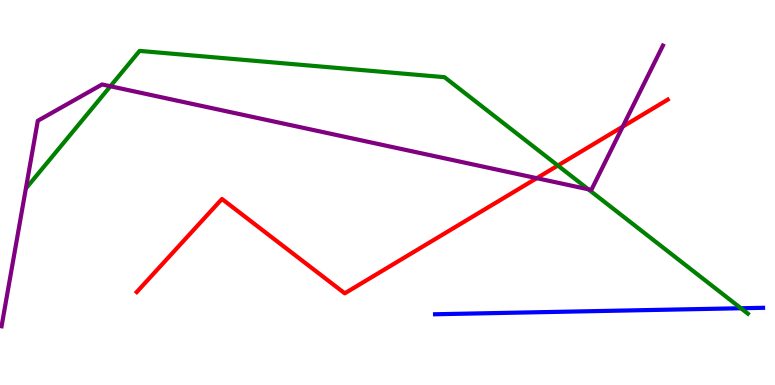[{'lines': ['blue', 'red'], 'intersections': []}, {'lines': ['green', 'red'], 'intersections': [{'x': 7.2, 'y': 5.7}]}, {'lines': ['purple', 'red'], 'intersections': [{'x': 6.93, 'y': 5.37}, {'x': 8.04, 'y': 6.71}]}, {'lines': ['blue', 'green'], 'intersections': [{'x': 9.56, 'y': 1.99}]}, {'lines': ['blue', 'purple'], 'intersections': []}, {'lines': ['green', 'purple'], 'intersections': [{'x': 1.42, 'y': 7.76}, {'x': 7.59, 'y': 5.08}]}]